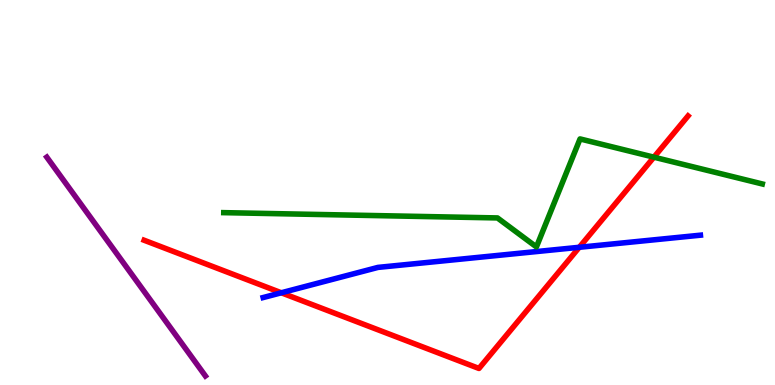[{'lines': ['blue', 'red'], 'intersections': [{'x': 3.63, 'y': 2.4}, {'x': 7.47, 'y': 3.58}]}, {'lines': ['green', 'red'], 'intersections': [{'x': 8.44, 'y': 5.92}]}, {'lines': ['purple', 'red'], 'intersections': []}, {'lines': ['blue', 'green'], 'intersections': []}, {'lines': ['blue', 'purple'], 'intersections': []}, {'lines': ['green', 'purple'], 'intersections': []}]